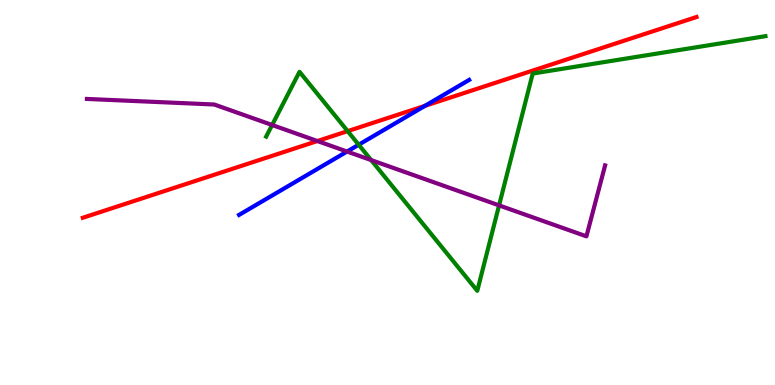[{'lines': ['blue', 'red'], 'intersections': [{'x': 5.48, 'y': 7.25}]}, {'lines': ['green', 'red'], 'intersections': [{'x': 4.49, 'y': 6.59}]}, {'lines': ['purple', 'red'], 'intersections': [{'x': 4.1, 'y': 6.34}]}, {'lines': ['blue', 'green'], 'intersections': [{'x': 4.63, 'y': 6.24}]}, {'lines': ['blue', 'purple'], 'intersections': [{'x': 4.48, 'y': 6.06}]}, {'lines': ['green', 'purple'], 'intersections': [{'x': 3.51, 'y': 6.75}, {'x': 4.79, 'y': 5.84}, {'x': 6.44, 'y': 4.67}]}]